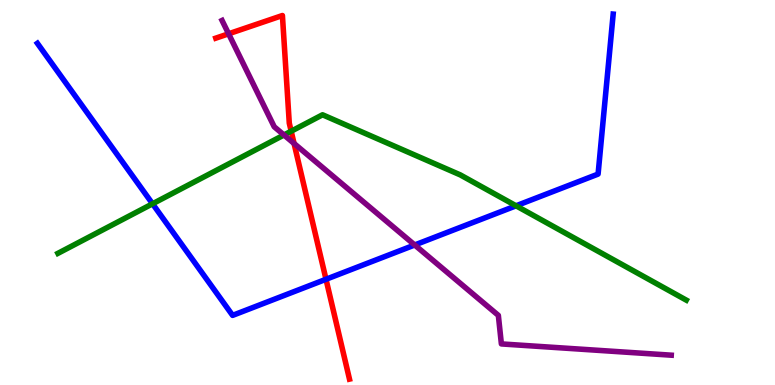[{'lines': ['blue', 'red'], 'intersections': [{'x': 4.21, 'y': 2.75}]}, {'lines': ['green', 'red'], 'intersections': [{'x': 3.76, 'y': 6.59}]}, {'lines': ['purple', 'red'], 'intersections': [{'x': 2.95, 'y': 9.12}, {'x': 3.79, 'y': 6.27}]}, {'lines': ['blue', 'green'], 'intersections': [{'x': 1.97, 'y': 4.71}, {'x': 6.66, 'y': 4.65}]}, {'lines': ['blue', 'purple'], 'intersections': [{'x': 5.35, 'y': 3.64}]}, {'lines': ['green', 'purple'], 'intersections': [{'x': 3.66, 'y': 6.49}]}]